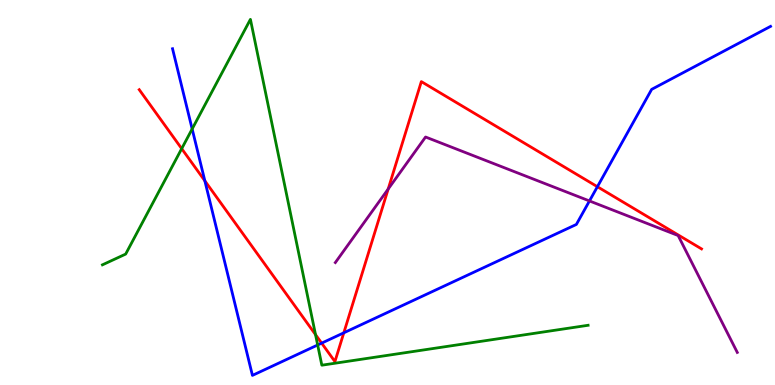[{'lines': ['blue', 'red'], 'intersections': [{'x': 2.64, 'y': 5.3}, {'x': 4.15, 'y': 1.09}, {'x': 4.44, 'y': 1.36}, {'x': 7.71, 'y': 5.15}]}, {'lines': ['green', 'red'], 'intersections': [{'x': 2.34, 'y': 6.14}, {'x': 4.07, 'y': 1.31}]}, {'lines': ['purple', 'red'], 'intersections': [{'x': 5.01, 'y': 5.09}]}, {'lines': ['blue', 'green'], 'intersections': [{'x': 2.48, 'y': 6.65}, {'x': 4.1, 'y': 1.04}]}, {'lines': ['blue', 'purple'], 'intersections': [{'x': 7.61, 'y': 4.78}]}, {'lines': ['green', 'purple'], 'intersections': []}]